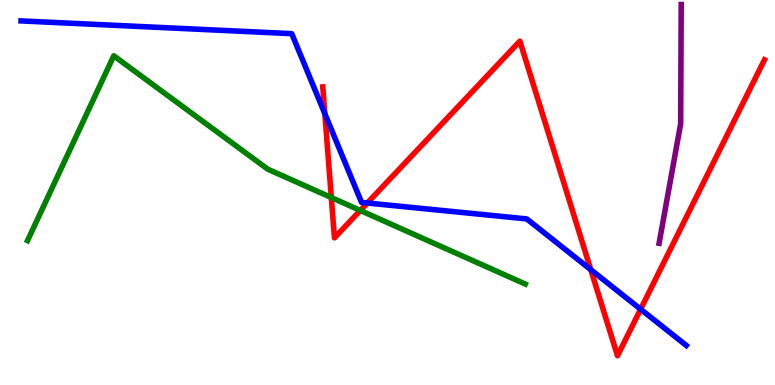[{'lines': ['blue', 'red'], 'intersections': [{'x': 4.19, 'y': 7.05}, {'x': 4.74, 'y': 4.73}, {'x': 7.62, 'y': 2.99}, {'x': 8.27, 'y': 1.97}]}, {'lines': ['green', 'red'], 'intersections': [{'x': 4.28, 'y': 4.87}, {'x': 4.65, 'y': 4.53}]}, {'lines': ['purple', 'red'], 'intersections': []}, {'lines': ['blue', 'green'], 'intersections': []}, {'lines': ['blue', 'purple'], 'intersections': []}, {'lines': ['green', 'purple'], 'intersections': []}]